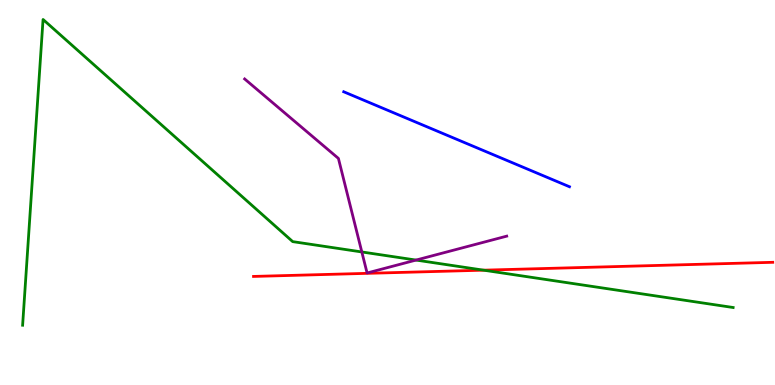[{'lines': ['blue', 'red'], 'intersections': []}, {'lines': ['green', 'red'], 'intersections': [{'x': 6.24, 'y': 2.98}]}, {'lines': ['purple', 'red'], 'intersections': []}, {'lines': ['blue', 'green'], 'intersections': []}, {'lines': ['blue', 'purple'], 'intersections': []}, {'lines': ['green', 'purple'], 'intersections': [{'x': 4.67, 'y': 3.46}, {'x': 5.37, 'y': 3.24}]}]